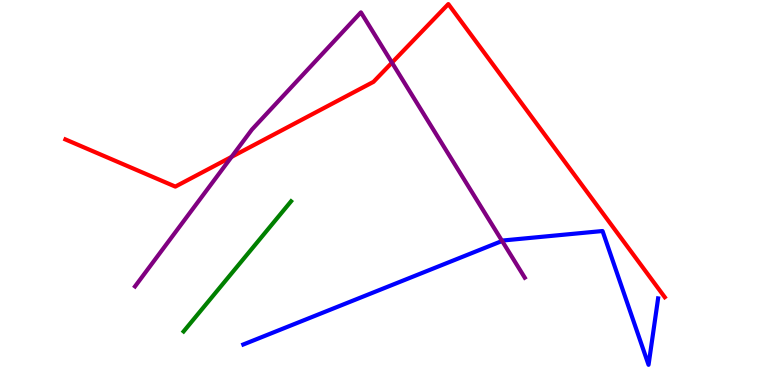[{'lines': ['blue', 'red'], 'intersections': []}, {'lines': ['green', 'red'], 'intersections': []}, {'lines': ['purple', 'red'], 'intersections': [{'x': 2.99, 'y': 5.93}, {'x': 5.06, 'y': 8.37}]}, {'lines': ['blue', 'green'], 'intersections': []}, {'lines': ['blue', 'purple'], 'intersections': [{'x': 6.48, 'y': 3.74}]}, {'lines': ['green', 'purple'], 'intersections': []}]